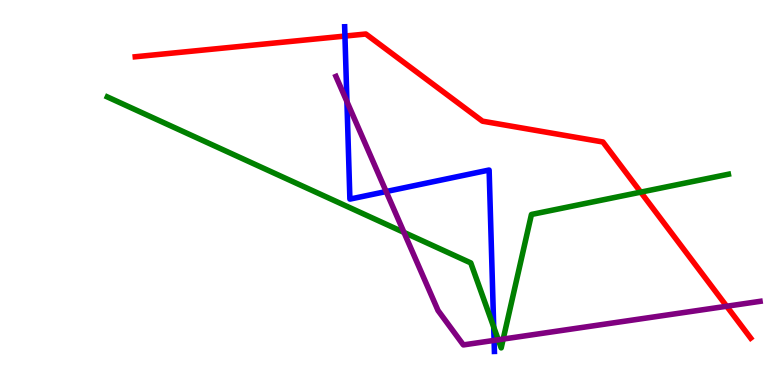[{'lines': ['blue', 'red'], 'intersections': [{'x': 4.45, 'y': 9.06}]}, {'lines': ['green', 'red'], 'intersections': [{'x': 8.27, 'y': 5.01}]}, {'lines': ['purple', 'red'], 'intersections': [{'x': 9.38, 'y': 2.05}]}, {'lines': ['blue', 'green'], 'intersections': [{'x': 6.37, 'y': 1.51}]}, {'lines': ['blue', 'purple'], 'intersections': [{'x': 4.48, 'y': 7.36}, {'x': 4.98, 'y': 5.03}, {'x': 6.38, 'y': 1.16}]}, {'lines': ['green', 'purple'], 'intersections': [{'x': 5.21, 'y': 3.96}, {'x': 6.43, 'y': 1.17}, {'x': 6.49, 'y': 1.19}]}]